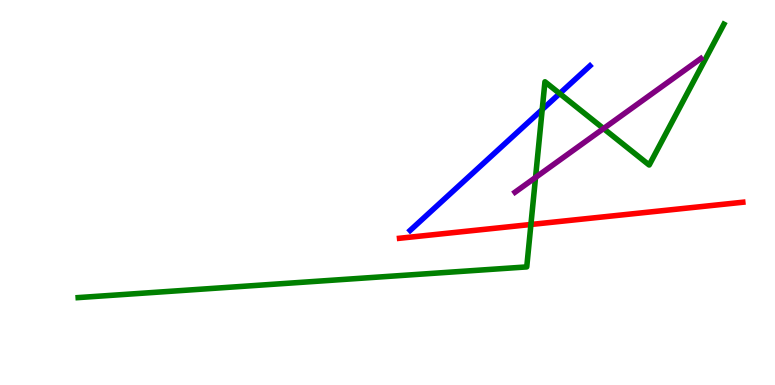[{'lines': ['blue', 'red'], 'intersections': []}, {'lines': ['green', 'red'], 'intersections': [{'x': 6.85, 'y': 4.17}]}, {'lines': ['purple', 'red'], 'intersections': []}, {'lines': ['blue', 'green'], 'intersections': [{'x': 7.0, 'y': 7.16}, {'x': 7.22, 'y': 7.57}]}, {'lines': ['blue', 'purple'], 'intersections': []}, {'lines': ['green', 'purple'], 'intersections': [{'x': 6.91, 'y': 5.39}, {'x': 7.79, 'y': 6.66}]}]